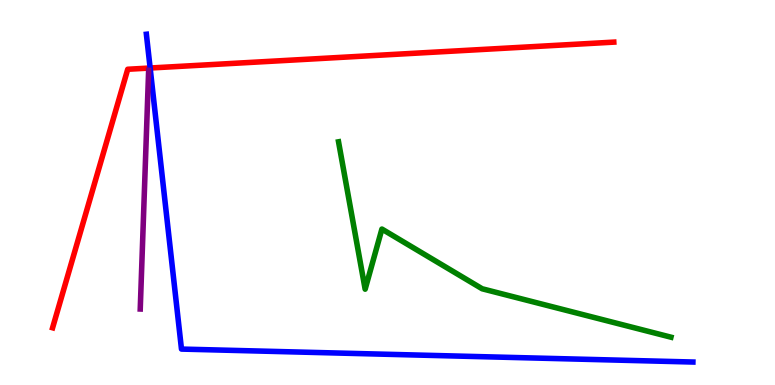[{'lines': ['blue', 'red'], 'intersections': [{'x': 1.94, 'y': 8.23}]}, {'lines': ['green', 'red'], 'intersections': []}, {'lines': ['purple', 'red'], 'intersections': []}, {'lines': ['blue', 'green'], 'intersections': []}, {'lines': ['blue', 'purple'], 'intersections': []}, {'lines': ['green', 'purple'], 'intersections': []}]